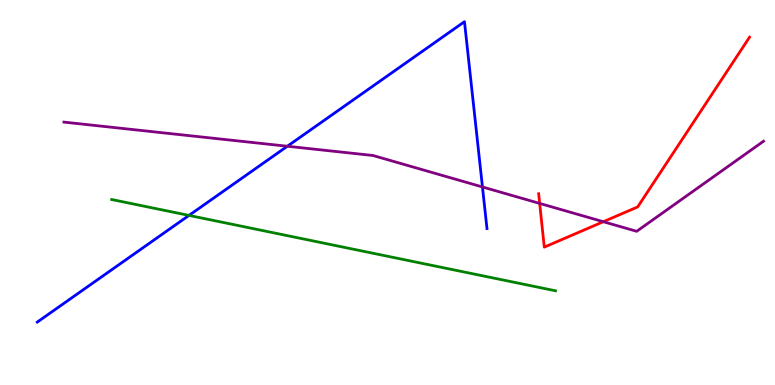[{'lines': ['blue', 'red'], 'intersections': []}, {'lines': ['green', 'red'], 'intersections': []}, {'lines': ['purple', 'red'], 'intersections': [{'x': 6.96, 'y': 4.72}, {'x': 7.78, 'y': 4.24}]}, {'lines': ['blue', 'green'], 'intersections': [{'x': 2.44, 'y': 4.4}]}, {'lines': ['blue', 'purple'], 'intersections': [{'x': 3.71, 'y': 6.2}, {'x': 6.23, 'y': 5.14}]}, {'lines': ['green', 'purple'], 'intersections': []}]